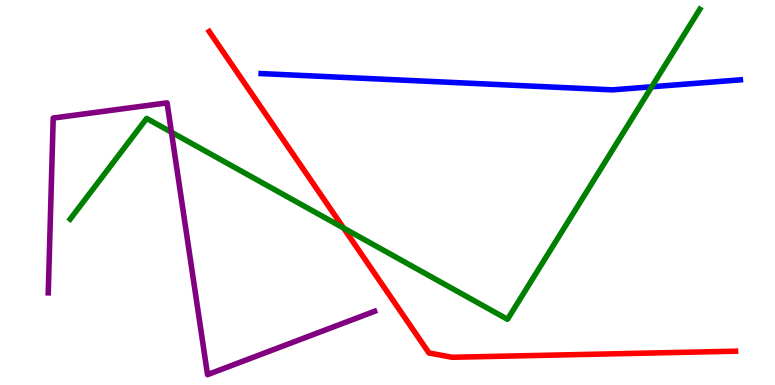[{'lines': ['blue', 'red'], 'intersections': []}, {'lines': ['green', 'red'], 'intersections': [{'x': 4.43, 'y': 4.08}]}, {'lines': ['purple', 'red'], 'intersections': []}, {'lines': ['blue', 'green'], 'intersections': [{'x': 8.41, 'y': 7.75}]}, {'lines': ['blue', 'purple'], 'intersections': []}, {'lines': ['green', 'purple'], 'intersections': [{'x': 2.21, 'y': 6.57}]}]